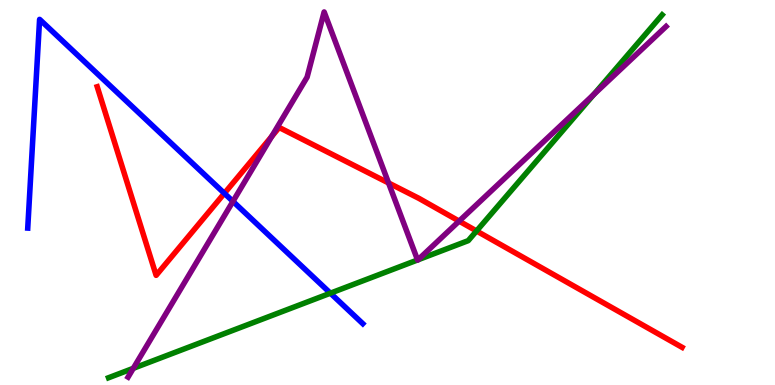[{'lines': ['blue', 'red'], 'intersections': [{'x': 2.9, 'y': 4.98}]}, {'lines': ['green', 'red'], 'intersections': [{'x': 6.15, 'y': 4.0}]}, {'lines': ['purple', 'red'], 'intersections': [{'x': 3.51, 'y': 6.46}, {'x': 5.01, 'y': 5.25}, {'x': 5.92, 'y': 4.26}]}, {'lines': ['blue', 'green'], 'intersections': [{'x': 4.26, 'y': 2.38}]}, {'lines': ['blue', 'purple'], 'intersections': [{'x': 3.01, 'y': 4.77}]}, {'lines': ['green', 'purple'], 'intersections': [{'x': 1.72, 'y': 0.434}, {'x': 5.39, 'y': 3.25}, {'x': 5.39, 'y': 3.25}, {'x': 7.66, 'y': 7.55}]}]